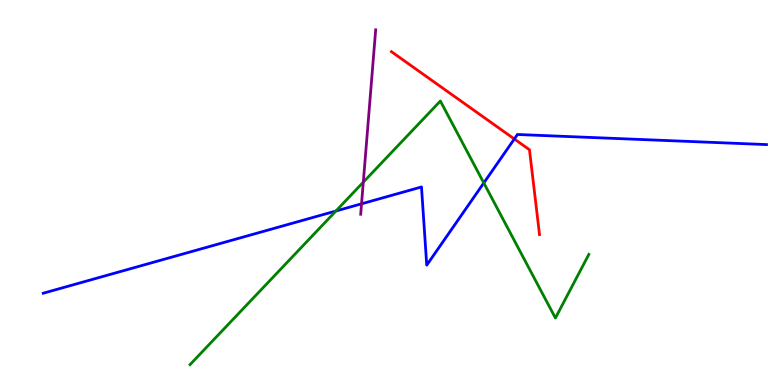[{'lines': ['blue', 'red'], 'intersections': [{'x': 6.64, 'y': 6.39}]}, {'lines': ['green', 'red'], 'intersections': []}, {'lines': ['purple', 'red'], 'intersections': []}, {'lines': ['blue', 'green'], 'intersections': [{'x': 4.33, 'y': 4.52}, {'x': 6.24, 'y': 5.25}]}, {'lines': ['blue', 'purple'], 'intersections': [{'x': 4.67, 'y': 4.71}]}, {'lines': ['green', 'purple'], 'intersections': [{'x': 4.69, 'y': 5.27}]}]